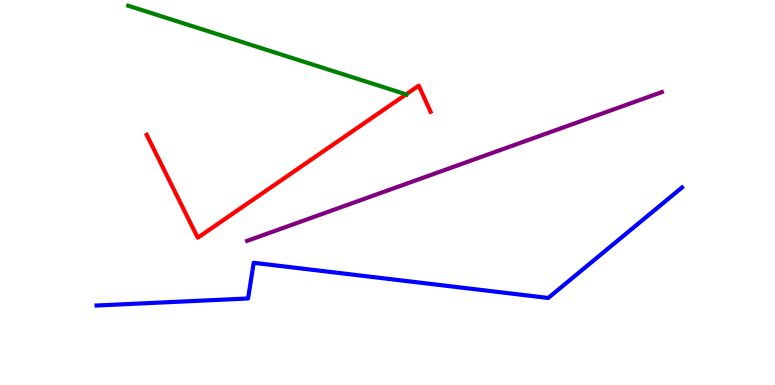[{'lines': ['blue', 'red'], 'intersections': []}, {'lines': ['green', 'red'], 'intersections': [{'x': 5.24, 'y': 7.55}]}, {'lines': ['purple', 'red'], 'intersections': []}, {'lines': ['blue', 'green'], 'intersections': []}, {'lines': ['blue', 'purple'], 'intersections': []}, {'lines': ['green', 'purple'], 'intersections': []}]